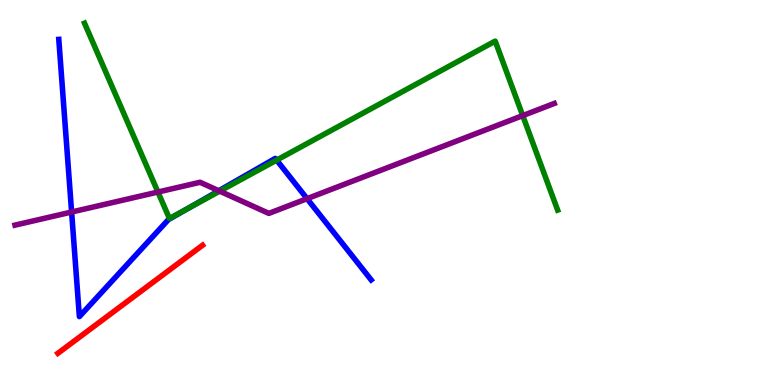[{'lines': ['blue', 'red'], 'intersections': []}, {'lines': ['green', 'red'], 'intersections': []}, {'lines': ['purple', 'red'], 'intersections': []}, {'lines': ['blue', 'green'], 'intersections': [{'x': 2.42, 'y': 4.58}, {'x': 3.57, 'y': 5.84}]}, {'lines': ['blue', 'purple'], 'intersections': [{'x': 0.924, 'y': 4.49}, {'x': 2.82, 'y': 5.05}, {'x': 3.96, 'y': 4.84}]}, {'lines': ['green', 'purple'], 'intersections': [{'x': 2.04, 'y': 5.01}, {'x': 2.83, 'y': 5.04}, {'x': 6.74, 'y': 7.0}]}]